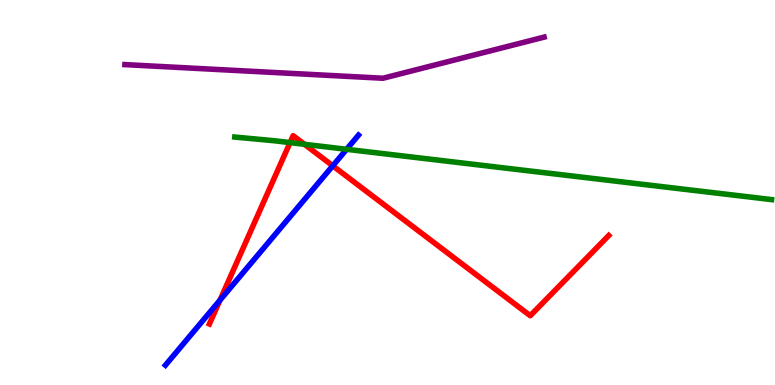[{'lines': ['blue', 'red'], 'intersections': [{'x': 2.84, 'y': 2.2}, {'x': 4.29, 'y': 5.69}]}, {'lines': ['green', 'red'], 'intersections': [{'x': 3.74, 'y': 6.3}, {'x': 3.93, 'y': 6.25}]}, {'lines': ['purple', 'red'], 'intersections': []}, {'lines': ['blue', 'green'], 'intersections': [{'x': 4.47, 'y': 6.12}]}, {'lines': ['blue', 'purple'], 'intersections': []}, {'lines': ['green', 'purple'], 'intersections': []}]